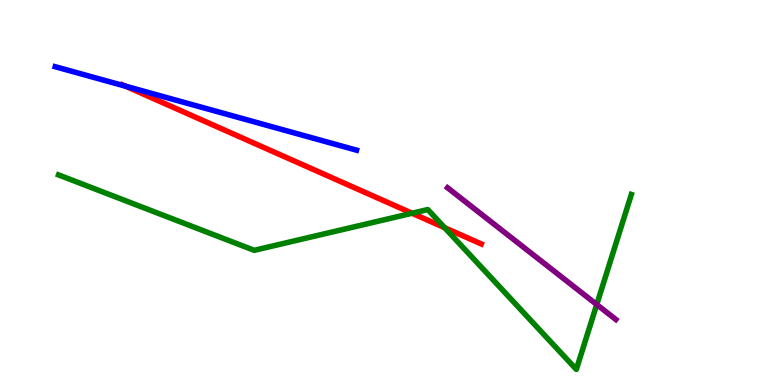[{'lines': ['blue', 'red'], 'intersections': [{'x': 1.62, 'y': 7.76}]}, {'lines': ['green', 'red'], 'intersections': [{'x': 5.32, 'y': 4.46}, {'x': 5.74, 'y': 4.09}]}, {'lines': ['purple', 'red'], 'intersections': []}, {'lines': ['blue', 'green'], 'intersections': []}, {'lines': ['blue', 'purple'], 'intersections': []}, {'lines': ['green', 'purple'], 'intersections': [{'x': 7.7, 'y': 2.09}]}]